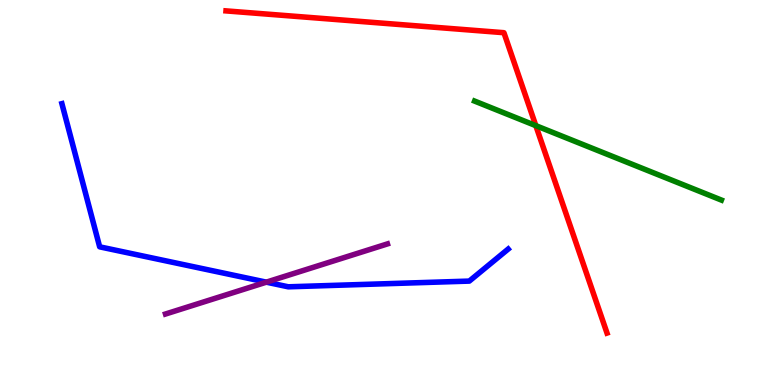[{'lines': ['blue', 'red'], 'intersections': []}, {'lines': ['green', 'red'], 'intersections': [{'x': 6.91, 'y': 6.74}]}, {'lines': ['purple', 'red'], 'intersections': []}, {'lines': ['blue', 'green'], 'intersections': []}, {'lines': ['blue', 'purple'], 'intersections': [{'x': 3.44, 'y': 2.67}]}, {'lines': ['green', 'purple'], 'intersections': []}]